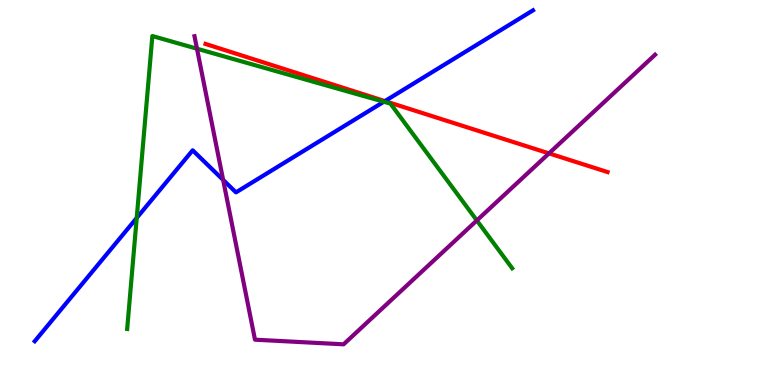[{'lines': ['blue', 'red'], 'intersections': [{'x': 4.97, 'y': 7.37}]}, {'lines': ['green', 'red'], 'intersections': []}, {'lines': ['purple', 'red'], 'intersections': [{'x': 7.08, 'y': 6.02}]}, {'lines': ['blue', 'green'], 'intersections': [{'x': 1.76, 'y': 4.34}, {'x': 4.95, 'y': 7.36}]}, {'lines': ['blue', 'purple'], 'intersections': [{'x': 2.88, 'y': 5.33}]}, {'lines': ['green', 'purple'], 'intersections': [{'x': 2.54, 'y': 8.73}, {'x': 6.15, 'y': 4.27}]}]